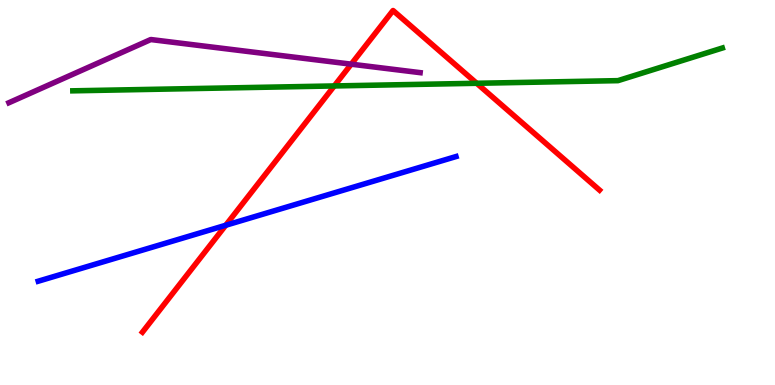[{'lines': ['blue', 'red'], 'intersections': [{'x': 2.91, 'y': 4.15}]}, {'lines': ['green', 'red'], 'intersections': [{'x': 4.31, 'y': 7.77}, {'x': 6.15, 'y': 7.84}]}, {'lines': ['purple', 'red'], 'intersections': [{'x': 4.53, 'y': 8.33}]}, {'lines': ['blue', 'green'], 'intersections': []}, {'lines': ['blue', 'purple'], 'intersections': []}, {'lines': ['green', 'purple'], 'intersections': []}]